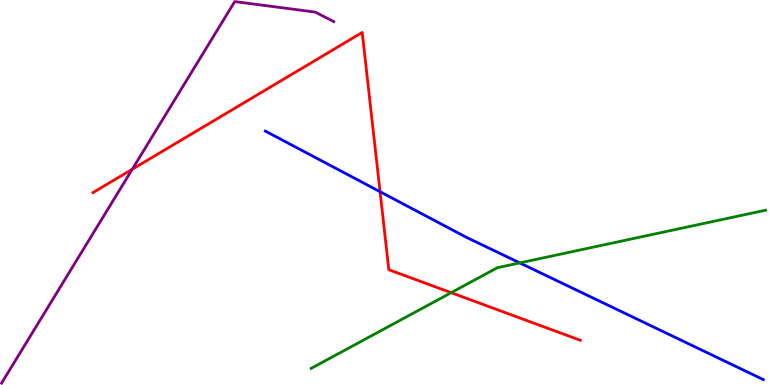[{'lines': ['blue', 'red'], 'intersections': [{'x': 4.9, 'y': 5.02}]}, {'lines': ['green', 'red'], 'intersections': [{'x': 5.82, 'y': 2.4}]}, {'lines': ['purple', 'red'], 'intersections': [{'x': 1.71, 'y': 5.61}]}, {'lines': ['blue', 'green'], 'intersections': [{'x': 6.71, 'y': 3.17}]}, {'lines': ['blue', 'purple'], 'intersections': []}, {'lines': ['green', 'purple'], 'intersections': []}]